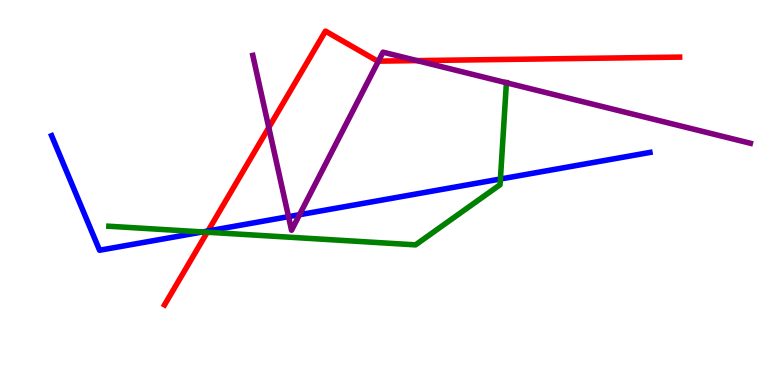[{'lines': ['blue', 'red'], 'intersections': [{'x': 2.68, 'y': 4.0}]}, {'lines': ['green', 'red'], 'intersections': [{'x': 2.67, 'y': 3.97}]}, {'lines': ['purple', 'red'], 'intersections': [{'x': 3.47, 'y': 6.69}, {'x': 4.88, 'y': 8.41}, {'x': 5.38, 'y': 8.43}]}, {'lines': ['blue', 'green'], 'intersections': [{'x': 2.61, 'y': 3.98}, {'x': 6.46, 'y': 5.35}]}, {'lines': ['blue', 'purple'], 'intersections': [{'x': 3.72, 'y': 4.37}, {'x': 3.86, 'y': 4.42}]}, {'lines': ['green', 'purple'], 'intersections': [{'x': 6.53, 'y': 7.85}]}]